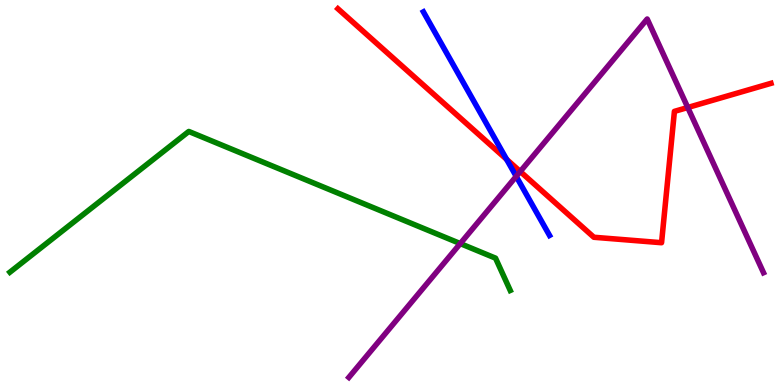[{'lines': ['blue', 'red'], 'intersections': [{'x': 6.54, 'y': 5.86}]}, {'lines': ['green', 'red'], 'intersections': []}, {'lines': ['purple', 'red'], 'intersections': [{'x': 6.71, 'y': 5.54}, {'x': 8.87, 'y': 7.21}]}, {'lines': ['blue', 'green'], 'intersections': []}, {'lines': ['blue', 'purple'], 'intersections': [{'x': 6.66, 'y': 5.42}]}, {'lines': ['green', 'purple'], 'intersections': [{'x': 5.94, 'y': 3.67}]}]